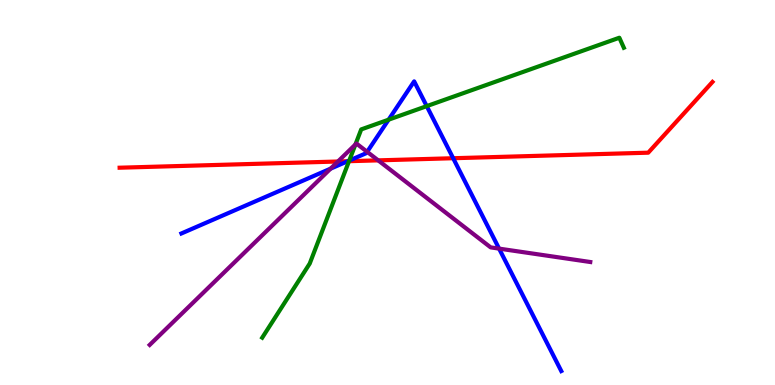[{'lines': ['blue', 'red'], 'intersections': [{'x': 4.49, 'y': 5.81}, {'x': 5.85, 'y': 5.89}]}, {'lines': ['green', 'red'], 'intersections': [{'x': 4.5, 'y': 5.81}]}, {'lines': ['purple', 'red'], 'intersections': [{'x': 4.36, 'y': 5.81}, {'x': 4.88, 'y': 5.83}]}, {'lines': ['blue', 'green'], 'intersections': [{'x': 4.51, 'y': 5.83}, {'x': 5.01, 'y': 6.89}, {'x': 5.51, 'y': 7.24}]}, {'lines': ['blue', 'purple'], 'intersections': [{'x': 4.27, 'y': 5.62}, {'x': 4.74, 'y': 6.06}, {'x': 6.44, 'y': 3.54}]}, {'lines': ['green', 'purple'], 'intersections': [{'x': 4.59, 'y': 6.25}]}]